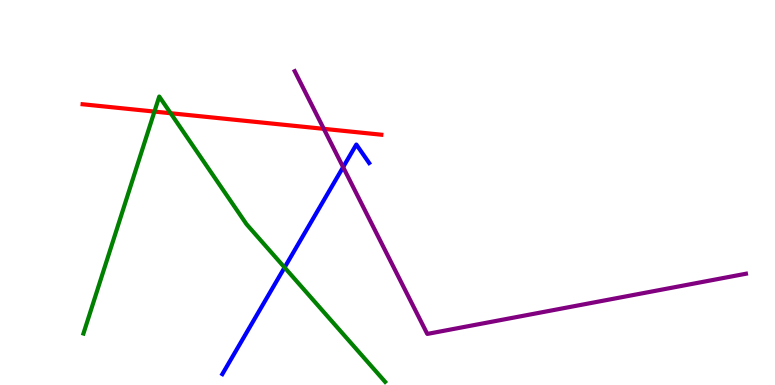[{'lines': ['blue', 'red'], 'intersections': []}, {'lines': ['green', 'red'], 'intersections': [{'x': 1.99, 'y': 7.1}, {'x': 2.2, 'y': 7.06}]}, {'lines': ['purple', 'red'], 'intersections': [{'x': 4.18, 'y': 6.65}]}, {'lines': ['blue', 'green'], 'intersections': [{'x': 3.67, 'y': 3.05}]}, {'lines': ['blue', 'purple'], 'intersections': [{'x': 4.43, 'y': 5.66}]}, {'lines': ['green', 'purple'], 'intersections': []}]